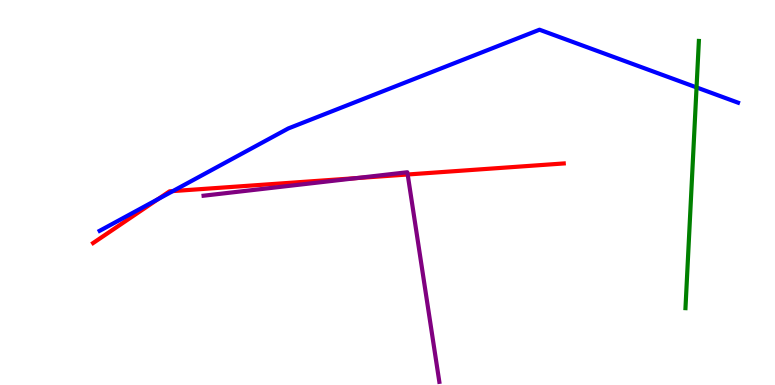[{'lines': ['blue', 'red'], 'intersections': [{'x': 2.04, 'y': 4.83}, {'x': 2.23, 'y': 5.04}]}, {'lines': ['green', 'red'], 'intersections': []}, {'lines': ['purple', 'red'], 'intersections': [{'x': 4.6, 'y': 5.37}, {'x': 5.26, 'y': 5.47}]}, {'lines': ['blue', 'green'], 'intersections': [{'x': 8.99, 'y': 7.73}]}, {'lines': ['blue', 'purple'], 'intersections': []}, {'lines': ['green', 'purple'], 'intersections': []}]